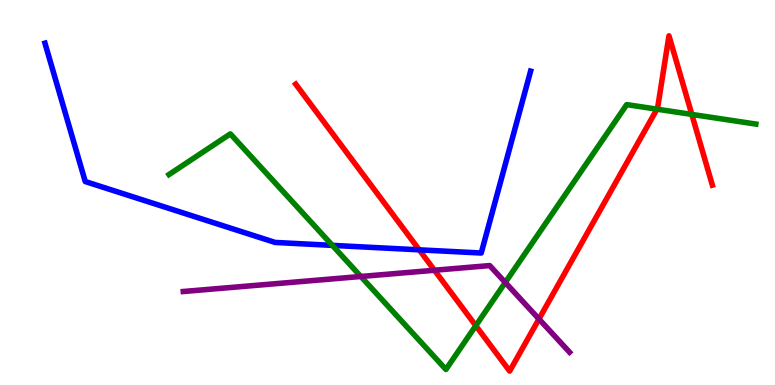[{'lines': ['blue', 'red'], 'intersections': [{'x': 5.41, 'y': 3.51}]}, {'lines': ['green', 'red'], 'intersections': [{'x': 6.14, 'y': 1.54}, {'x': 8.48, 'y': 7.16}, {'x': 8.93, 'y': 7.03}]}, {'lines': ['purple', 'red'], 'intersections': [{'x': 5.61, 'y': 2.98}, {'x': 6.95, 'y': 1.71}]}, {'lines': ['blue', 'green'], 'intersections': [{'x': 4.29, 'y': 3.63}]}, {'lines': ['blue', 'purple'], 'intersections': []}, {'lines': ['green', 'purple'], 'intersections': [{'x': 4.66, 'y': 2.82}, {'x': 6.52, 'y': 2.66}]}]